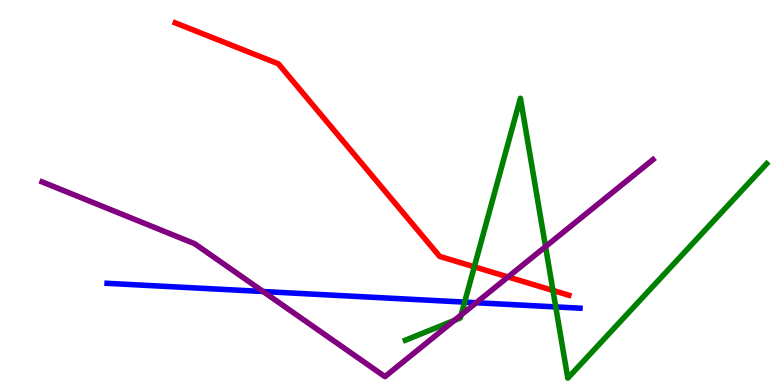[{'lines': ['blue', 'red'], 'intersections': []}, {'lines': ['green', 'red'], 'intersections': [{'x': 6.12, 'y': 3.07}, {'x': 7.13, 'y': 2.46}]}, {'lines': ['purple', 'red'], 'intersections': [{'x': 6.56, 'y': 2.81}]}, {'lines': ['blue', 'green'], 'intersections': [{'x': 6.0, 'y': 2.15}, {'x': 7.17, 'y': 2.03}]}, {'lines': ['blue', 'purple'], 'intersections': [{'x': 3.39, 'y': 2.43}, {'x': 6.14, 'y': 2.14}]}, {'lines': ['green', 'purple'], 'intersections': [{'x': 5.86, 'y': 1.68}, {'x': 5.95, 'y': 1.82}, {'x': 7.04, 'y': 3.59}]}]